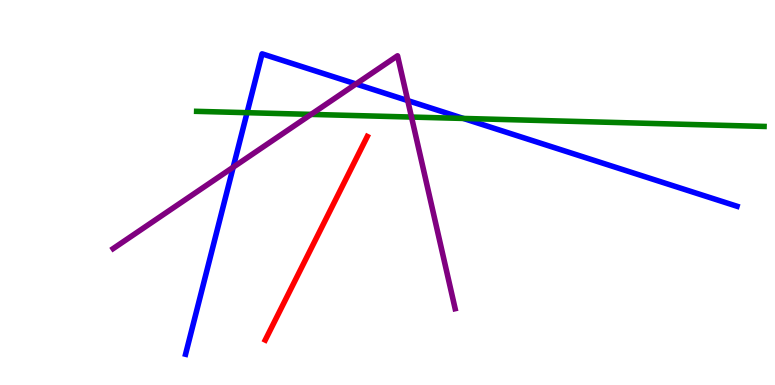[{'lines': ['blue', 'red'], 'intersections': []}, {'lines': ['green', 'red'], 'intersections': []}, {'lines': ['purple', 'red'], 'intersections': []}, {'lines': ['blue', 'green'], 'intersections': [{'x': 3.19, 'y': 7.07}, {'x': 5.98, 'y': 6.92}]}, {'lines': ['blue', 'purple'], 'intersections': [{'x': 3.01, 'y': 5.66}, {'x': 4.59, 'y': 7.82}, {'x': 5.26, 'y': 7.39}]}, {'lines': ['green', 'purple'], 'intersections': [{'x': 4.01, 'y': 7.03}, {'x': 5.31, 'y': 6.96}]}]